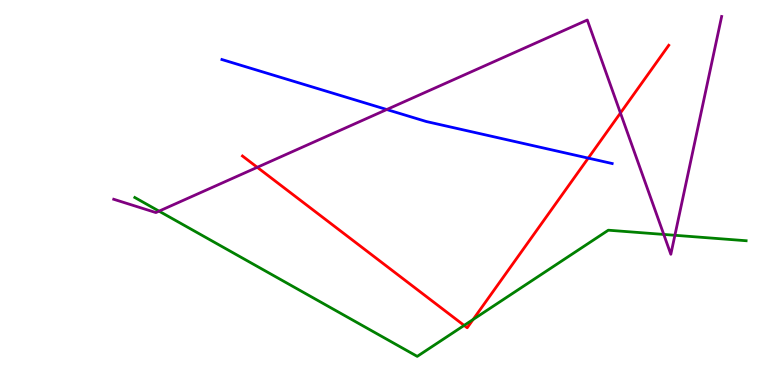[{'lines': ['blue', 'red'], 'intersections': [{'x': 7.59, 'y': 5.89}]}, {'lines': ['green', 'red'], 'intersections': [{'x': 5.99, 'y': 1.55}, {'x': 6.1, 'y': 1.7}]}, {'lines': ['purple', 'red'], 'intersections': [{'x': 3.32, 'y': 5.65}, {'x': 8.01, 'y': 7.07}]}, {'lines': ['blue', 'green'], 'intersections': []}, {'lines': ['blue', 'purple'], 'intersections': [{'x': 4.99, 'y': 7.16}]}, {'lines': ['green', 'purple'], 'intersections': [{'x': 2.05, 'y': 4.52}, {'x': 8.56, 'y': 3.91}, {'x': 8.71, 'y': 3.89}]}]